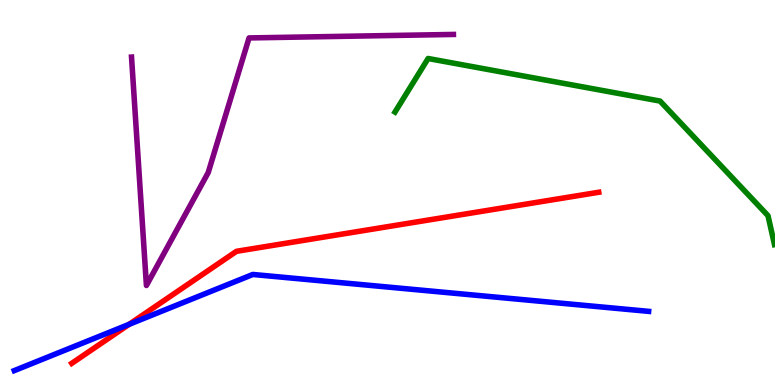[{'lines': ['blue', 'red'], 'intersections': [{'x': 1.67, 'y': 1.58}]}, {'lines': ['green', 'red'], 'intersections': []}, {'lines': ['purple', 'red'], 'intersections': []}, {'lines': ['blue', 'green'], 'intersections': []}, {'lines': ['blue', 'purple'], 'intersections': []}, {'lines': ['green', 'purple'], 'intersections': []}]